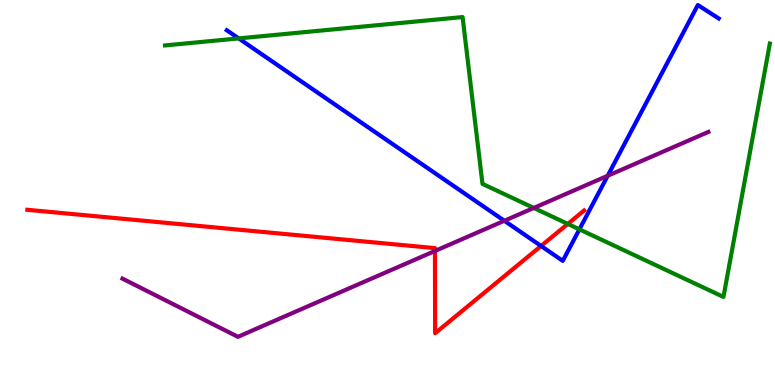[{'lines': ['blue', 'red'], 'intersections': [{'x': 6.98, 'y': 3.61}]}, {'lines': ['green', 'red'], 'intersections': [{'x': 7.33, 'y': 4.18}]}, {'lines': ['purple', 'red'], 'intersections': [{'x': 5.61, 'y': 3.48}]}, {'lines': ['blue', 'green'], 'intersections': [{'x': 3.08, 'y': 9.0}, {'x': 7.48, 'y': 4.04}]}, {'lines': ['blue', 'purple'], 'intersections': [{'x': 6.51, 'y': 4.27}, {'x': 7.84, 'y': 5.43}]}, {'lines': ['green', 'purple'], 'intersections': [{'x': 6.89, 'y': 4.6}]}]